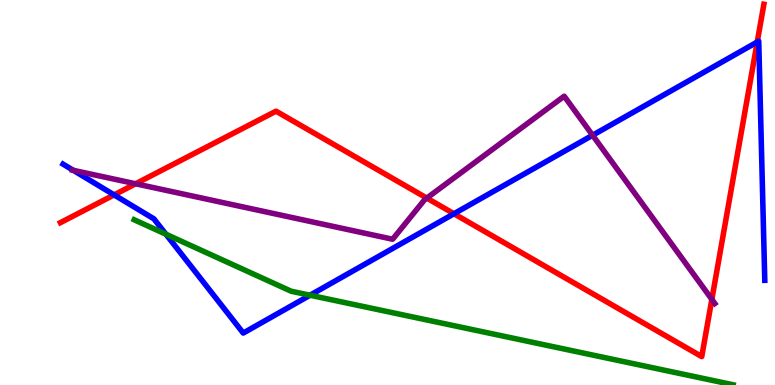[{'lines': ['blue', 'red'], 'intersections': [{'x': 1.47, 'y': 4.94}, {'x': 5.86, 'y': 4.45}, {'x': 9.77, 'y': 8.91}]}, {'lines': ['green', 'red'], 'intersections': []}, {'lines': ['purple', 'red'], 'intersections': [{'x': 1.75, 'y': 5.23}, {'x': 5.51, 'y': 4.85}, {'x': 9.19, 'y': 2.22}]}, {'lines': ['blue', 'green'], 'intersections': [{'x': 2.14, 'y': 3.92}, {'x': 4.0, 'y': 2.33}]}, {'lines': ['blue', 'purple'], 'intersections': [{'x': 0.946, 'y': 5.58}, {'x': 7.65, 'y': 6.49}]}, {'lines': ['green', 'purple'], 'intersections': []}]